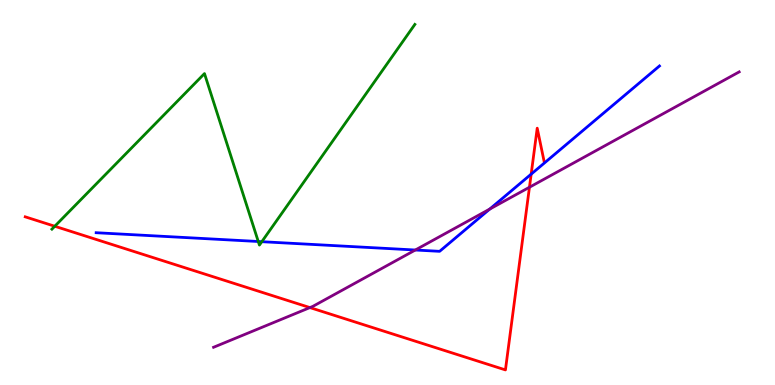[{'lines': ['blue', 'red'], 'intersections': [{'x': 6.85, 'y': 5.48}]}, {'lines': ['green', 'red'], 'intersections': [{'x': 0.707, 'y': 4.12}]}, {'lines': ['purple', 'red'], 'intersections': [{'x': 4.0, 'y': 2.01}, {'x': 6.83, 'y': 5.14}]}, {'lines': ['blue', 'green'], 'intersections': [{'x': 3.33, 'y': 3.73}, {'x': 3.38, 'y': 3.72}]}, {'lines': ['blue', 'purple'], 'intersections': [{'x': 5.36, 'y': 3.51}, {'x': 6.32, 'y': 4.57}]}, {'lines': ['green', 'purple'], 'intersections': []}]